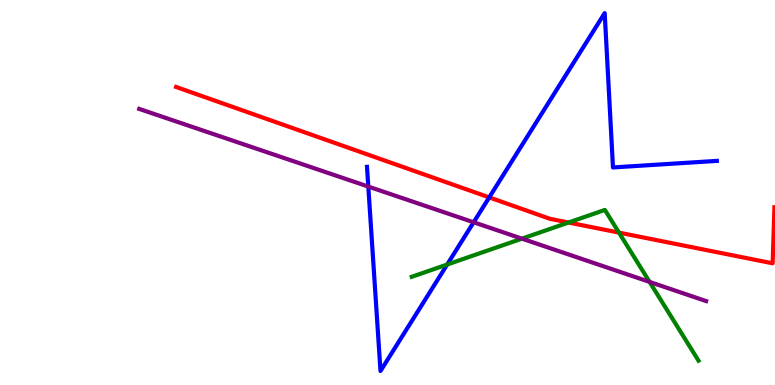[{'lines': ['blue', 'red'], 'intersections': [{'x': 6.31, 'y': 4.87}]}, {'lines': ['green', 'red'], 'intersections': [{'x': 7.34, 'y': 4.22}, {'x': 7.99, 'y': 3.96}]}, {'lines': ['purple', 'red'], 'intersections': []}, {'lines': ['blue', 'green'], 'intersections': [{'x': 5.77, 'y': 3.13}]}, {'lines': ['blue', 'purple'], 'intersections': [{'x': 4.75, 'y': 5.15}, {'x': 6.11, 'y': 4.23}]}, {'lines': ['green', 'purple'], 'intersections': [{'x': 6.73, 'y': 3.8}, {'x': 8.38, 'y': 2.68}]}]